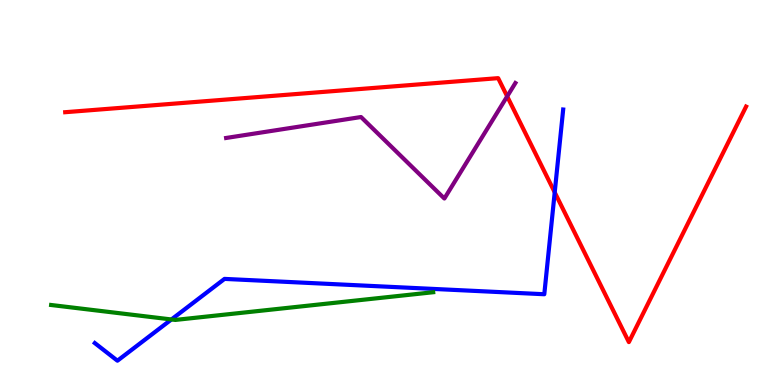[{'lines': ['blue', 'red'], 'intersections': [{'x': 7.16, 'y': 5.0}]}, {'lines': ['green', 'red'], 'intersections': []}, {'lines': ['purple', 'red'], 'intersections': [{'x': 6.54, 'y': 7.5}]}, {'lines': ['blue', 'green'], 'intersections': [{'x': 2.21, 'y': 1.7}]}, {'lines': ['blue', 'purple'], 'intersections': []}, {'lines': ['green', 'purple'], 'intersections': []}]